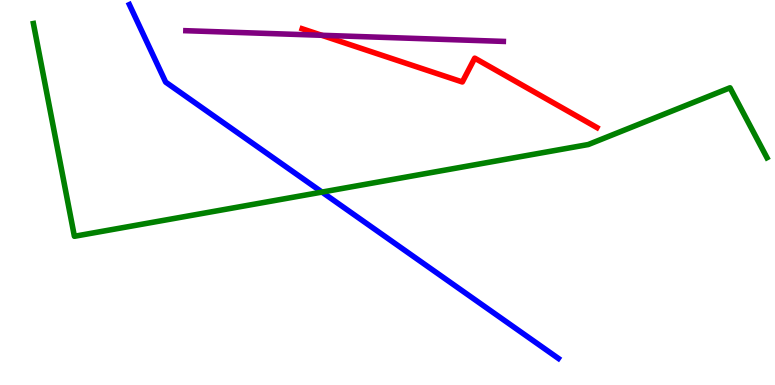[{'lines': ['blue', 'red'], 'intersections': []}, {'lines': ['green', 'red'], 'intersections': []}, {'lines': ['purple', 'red'], 'intersections': [{'x': 4.15, 'y': 9.08}]}, {'lines': ['blue', 'green'], 'intersections': [{'x': 4.15, 'y': 5.01}]}, {'lines': ['blue', 'purple'], 'intersections': []}, {'lines': ['green', 'purple'], 'intersections': []}]